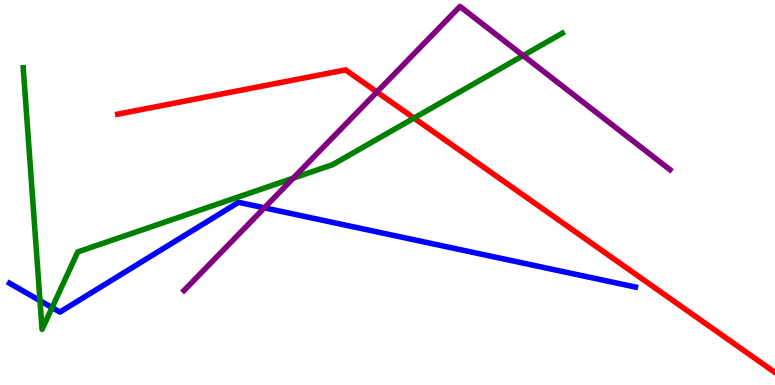[{'lines': ['blue', 'red'], 'intersections': []}, {'lines': ['green', 'red'], 'intersections': [{'x': 5.34, 'y': 6.93}]}, {'lines': ['purple', 'red'], 'intersections': [{'x': 4.86, 'y': 7.61}]}, {'lines': ['blue', 'green'], 'intersections': [{'x': 0.516, 'y': 2.19}, {'x': 0.672, 'y': 2.01}]}, {'lines': ['blue', 'purple'], 'intersections': [{'x': 3.41, 'y': 4.6}]}, {'lines': ['green', 'purple'], 'intersections': [{'x': 3.78, 'y': 5.37}, {'x': 6.75, 'y': 8.56}]}]